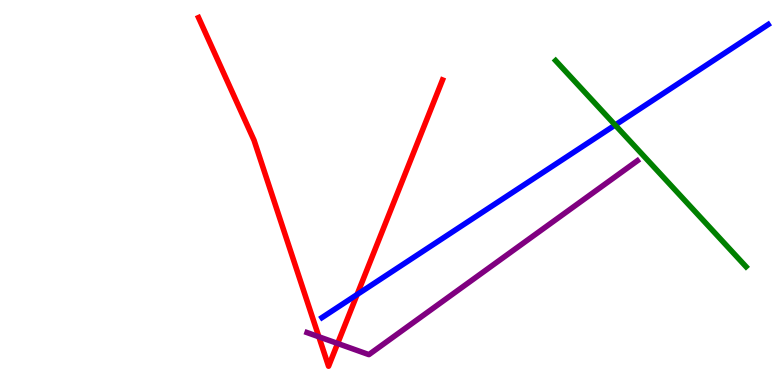[{'lines': ['blue', 'red'], 'intersections': [{'x': 4.61, 'y': 2.35}]}, {'lines': ['green', 'red'], 'intersections': []}, {'lines': ['purple', 'red'], 'intersections': [{'x': 4.11, 'y': 1.25}, {'x': 4.36, 'y': 1.08}]}, {'lines': ['blue', 'green'], 'intersections': [{'x': 7.94, 'y': 6.75}]}, {'lines': ['blue', 'purple'], 'intersections': []}, {'lines': ['green', 'purple'], 'intersections': []}]